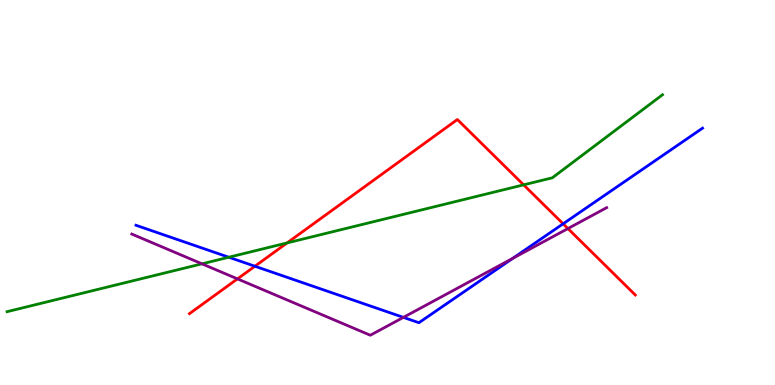[{'lines': ['blue', 'red'], 'intersections': [{'x': 3.29, 'y': 3.08}, {'x': 7.27, 'y': 4.19}]}, {'lines': ['green', 'red'], 'intersections': [{'x': 3.7, 'y': 3.69}, {'x': 6.76, 'y': 5.2}]}, {'lines': ['purple', 'red'], 'intersections': [{'x': 3.06, 'y': 2.76}, {'x': 7.33, 'y': 4.06}]}, {'lines': ['blue', 'green'], 'intersections': [{'x': 2.95, 'y': 3.32}]}, {'lines': ['blue', 'purple'], 'intersections': [{'x': 5.21, 'y': 1.76}, {'x': 6.62, 'y': 3.29}]}, {'lines': ['green', 'purple'], 'intersections': [{'x': 2.61, 'y': 3.15}]}]